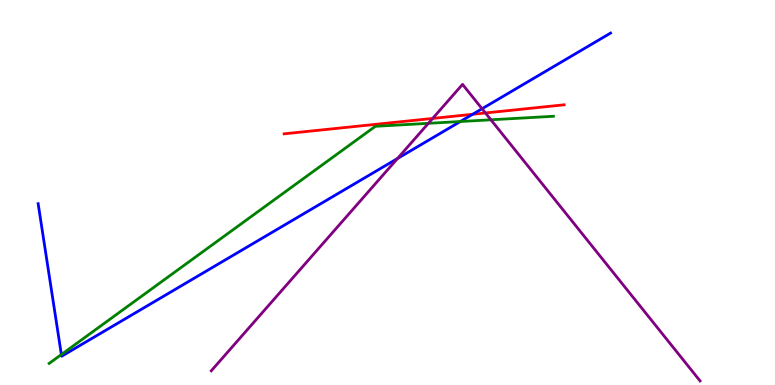[{'lines': ['blue', 'red'], 'intersections': [{'x': 6.1, 'y': 7.03}]}, {'lines': ['green', 'red'], 'intersections': []}, {'lines': ['purple', 'red'], 'intersections': [{'x': 5.58, 'y': 6.92}, {'x': 6.26, 'y': 7.07}]}, {'lines': ['blue', 'green'], 'intersections': [{'x': 0.792, 'y': 0.791}, {'x': 5.94, 'y': 6.84}]}, {'lines': ['blue', 'purple'], 'intersections': [{'x': 5.13, 'y': 5.88}, {'x': 6.22, 'y': 7.18}]}, {'lines': ['green', 'purple'], 'intersections': [{'x': 5.53, 'y': 6.8}, {'x': 6.33, 'y': 6.89}]}]